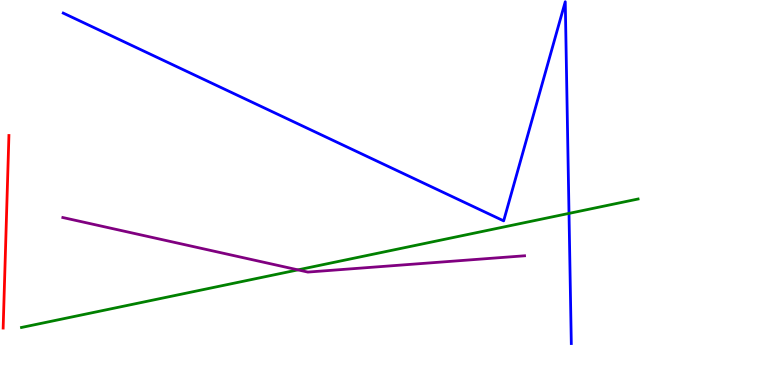[{'lines': ['blue', 'red'], 'intersections': []}, {'lines': ['green', 'red'], 'intersections': []}, {'lines': ['purple', 'red'], 'intersections': []}, {'lines': ['blue', 'green'], 'intersections': [{'x': 7.34, 'y': 4.46}]}, {'lines': ['blue', 'purple'], 'intersections': []}, {'lines': ['green', 'purple'], 'intersections': [{'x': 3.84, 'y': 2.99}]}]